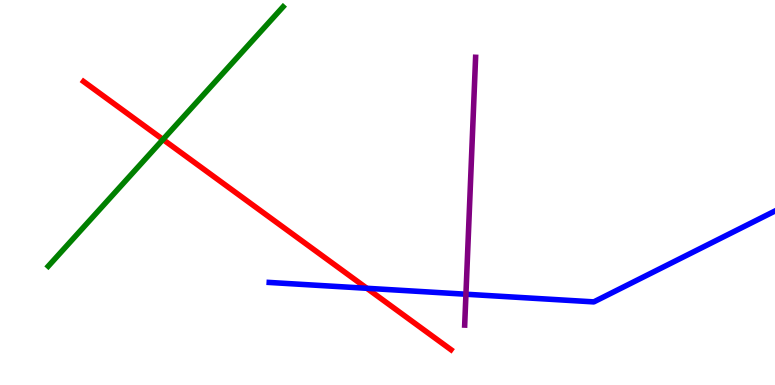[{'lines': ['blue', 'red'], 'intersections': [{'x': 4.73, 'y': 2.51}]}, {'lines': ['green', 'red'], 'intersections': [{'x': 2.1, 'y': 6.38}]}, {'lines': ['purple', 'red'], 'intersections': []}, {'lines': ['blue', 'green'], 'intersections': []}, {'lines': ['blue', 'purple'], 'intersections': [{'x': 6.01, 'y': 2.36}]}, {'lines': ['green', 'purple'], 'intersections': []}]